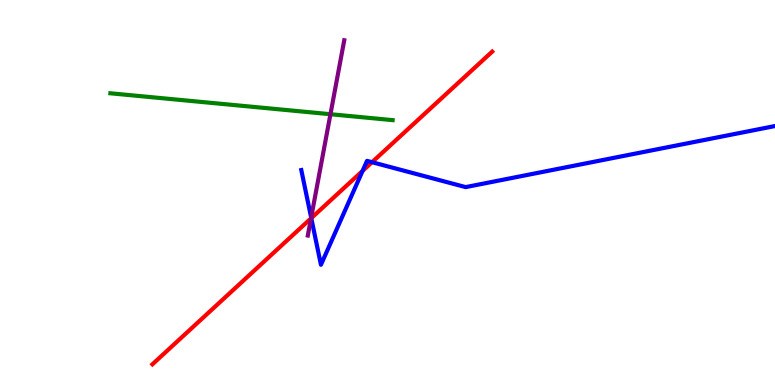[{'lines': ['blue', 'red'], 'intersections': [{'x': 4.02, 'y': 4.33}, {'x': 4.68, 'y': 5.56}, {'x': 4.8, 'y': 5.79}]}, {'lines': ['green', 'red'], 'intersections': []}, {'lines': ['purple', 'red'], 'intersections': [{'x': 4.01, 'y': 4.33}]}, {'lines': ['blue', 'green'], 'intersections': []}, {'lines': ['blue', 'purple'], 'intersections': [{'x': 4.01, 'y': 4.35}]}, {'lines': ['green', 'purple'], 'intersections': [{'x': 4.26, 'y': 7.03}]}]